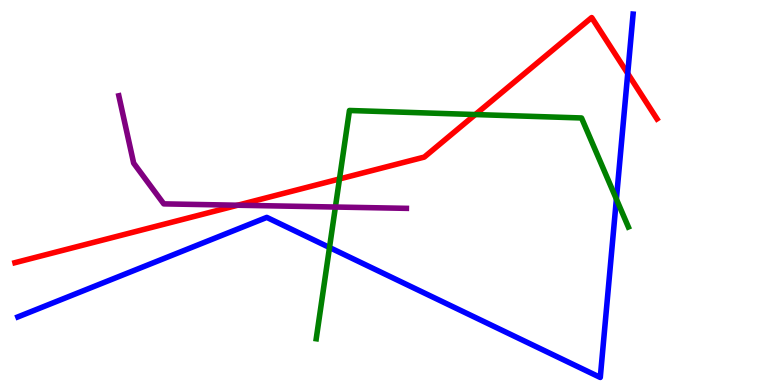[{'lines': ['blue', 'red'], 'intersections': [{'x': 8.1, 'y': 8.09}]}, {'lines': ['green', 'red'], 'intersections': [{'x': 4.38, 'y': 5.35}, {'x': 6.13, 'y': 7.02}]}, {'lines': ['purple', 'red'], 'intersections': [{'x': 3.07, 'y': 4.67}]}, {'lines': ['blue', 'green'], 'intersections': [{'x': 4.25, 'y': 3.57}, {'x': 7.95, 'y': 4.83}]}, {'lines': ['blue', 'purple'], 'intersections': []}, {'lines': ['green', 'purple'], 'intersections': [{'x': 4.33, 'y': 4.62}]}]